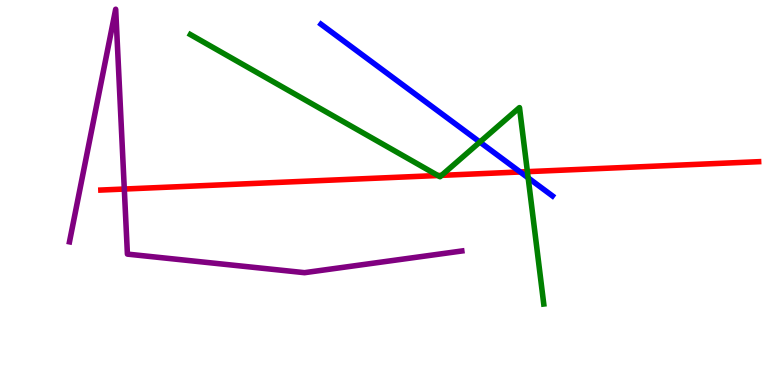[{'lines': ['blue', 'red'], 'intersections': [{'x': 6.71, 'y': 5.53}]}, {'lines': ['green', 'red'], 'intersections': [{'x': 5.65, 'y': 5.44}, {'x': 5.7, 'y': 5.45}, {'x': 6.81, 'y': 5.54}]}, {'lines': ['purple', 'red'], 'intersections': [{'x': 1.6, 'y': 5.09}]}, {'lines': ['blue', 'green'], 'intersections': [{'x': 6.19, 'y': 6.31}, {'x': 6.82, 'y': 5.38}]}, {'lines': ['blue', 'purple'], 'intersections': []}, {'lines': ['green', 'purple'], 'intersections': []}]